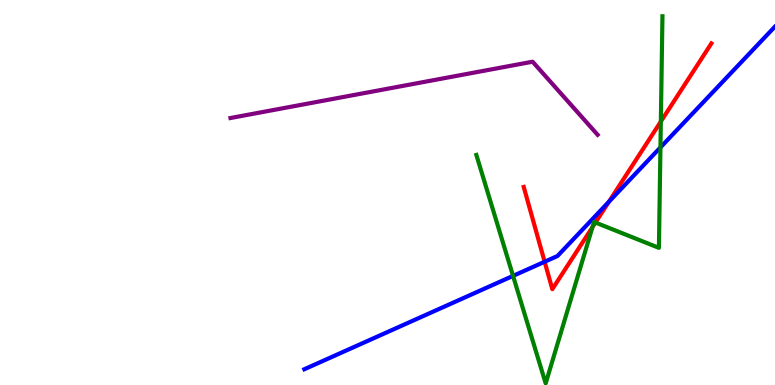[{'lines': ['blue', 'red'], 'intersections': [{'x': 7.03, 'y': 3.2}, {'x': 7.86, 'y': 4.76}]}, {'lines': ['green', 'red'], 'intersections': [{'x': 7.64, 'y': 4.1}, {'x': 7.68, 'y': 4.22}, {'x': 8.53, 'y': 6.84}]}, {'lines': ['purple', 'red'], 'intersections': []}, {'lines': ['blue', 'green'], 'intersections': [{'x': 6.62, 'y': 2.83}, {'x': 8.52, 'y': 6.17}]}, {'lines': ['blue', 'purple'], 'intersections': []}, {'lines': ['green', 'purple'], 'intersections': []}]